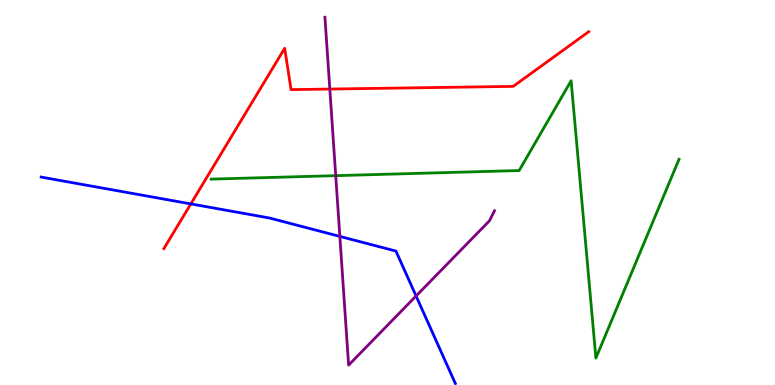[{'lines': ['blue', 'red'], 'intersections': [{'x': 2.46, 'y': 4.7}]}, {'lines': ['green', 'red'], 'intersections': []}, {'lines': ['purple', 'red'], 'intersections': [{'x': 4.26, 'y': 7.69}]}, {'lines': ['blue', 'green'], 'intersections': []}, {'lines': ['blue', 'purple'], 'intersections': [{'x': 4.39, 'y': 3.86}, {'x': 5.37, 'y': 2.31}]}, {'lines': ['green', 'purple'], 'intersections': [{'x': 4.33, 'y': 5.44}]}]